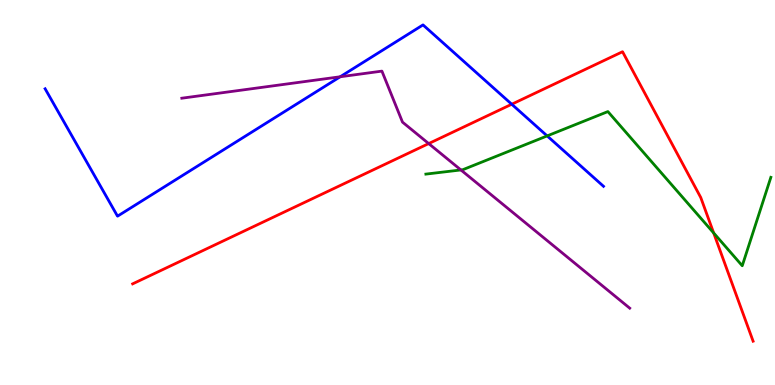[{'lines': ['blue', 'red'], 'intersections': [{'x': 6.6, 'y': 7.29}]}, {'lines': ['green', 'red'], 'intersections': [{'x': 9.21, 'y': 3.95}]}, {'lines': ['purple', 'red'], 'intersections': [{'x': 5.53, 'y': 6.27}]}, {'lines': ['blue', 'green'], 'intersections': [{'x': 7.06, 'y': 6.47}]}, {'lines': ['blue', 'purple'], 'intersections': [{'x': 4.39, 'y': 8.01}]}, {'lines': ['green', 'purple'], 'intersections': [{'x': 5.95, 'y': 5.59}]}]